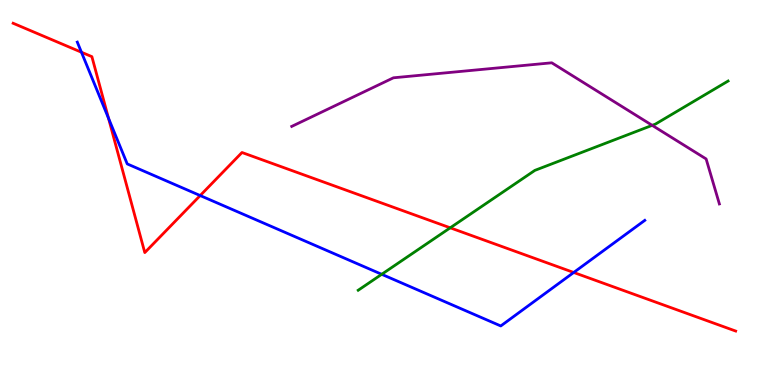[{'lines': ['blue', 'red'], 'intersections': [{'x': 1.05, 'y': 8.64}, {'x': 1.4, 'y': 6.93}, {'x': 2.58, 'y': 4.92}, {'x': 7.4, 'y': 2.92}]}, {'lines': ['green', 'red'], 'intersections': [{'x': 5.81, 'y': 4.08}]}, {'lines': ['purple', 'red'], 'intersections': []}, {'lines': ['blue', 'green'], 'intersections': [{'x': 4.93, 'y': 2.88}]}, {'lines': ['blue', 'purple'], 'intersections': []}, {'lines': ['green', 'purple'], 'intersections': [{'x': 8.42, 'y': 6.74}]}]